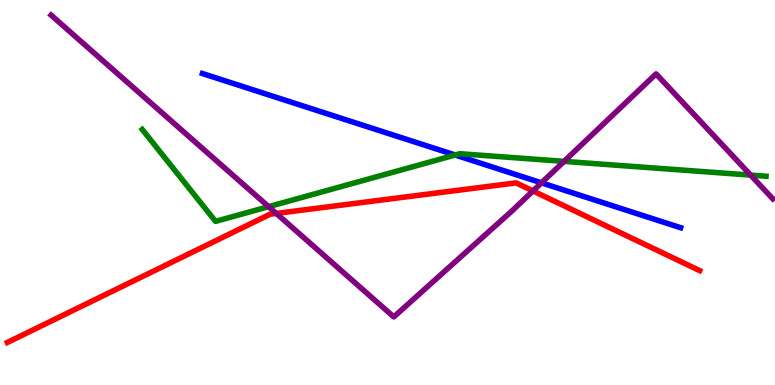[{'lines': ['blue', 'red'], 'intersections': []}, {'lines': ['green', 'red'], 'intersections': []}, {'lines': ['purple', 'red'], 'intersections': [{'x': 3.57, 'y': 4.46}, {'x': 6.88, 'y': 5.04}]}, {'lines': ['blue', 'green'], 'intersections': [{'x': 5.87, 'y': 5.97}]}, {'lines': ['blue', 'purple'], 'intersections': [{'x': 6.99, 'y': 5.25}]}, {'lines': ['green', 'purple'], 'intersections': [{'x': 3.47, 'y': 4.63}, {'x': 7.28, 'y': 5.81}, {'x': 9.69, 'y': 5.45}]}]